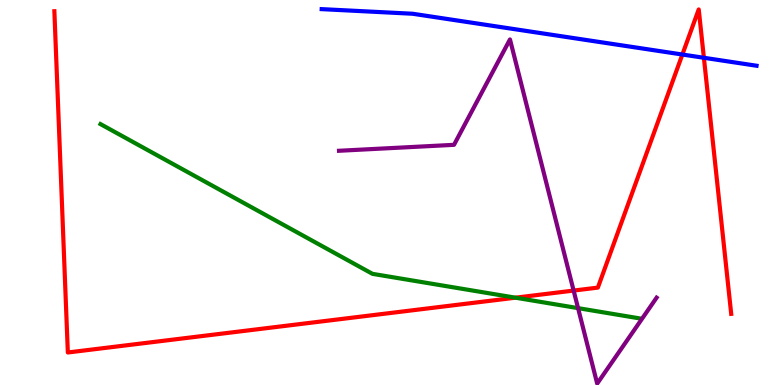[{'lines': ['blue', 'red'], 'intersections': [{'x': 8.8, 'y': 8.58}, {'x': 9.08, 'y': 8.5}]}, {'lines': ['green', 'red'], 'intersections': [{'x': 6.65, 'y': 2.27}]}, {'lines': ['purple', 'red'], 'intersections': [{'x': 7.4, 'y': 2.45}]}, {'lines': ['blue', 'green'], 'intersections': []}, {'lines': ['blue', 'purple'], 'intersections': []}, {'lines': ['green', 'purple'], 'intersections': [{'x': 7.46, 'y': 2.0}]}]